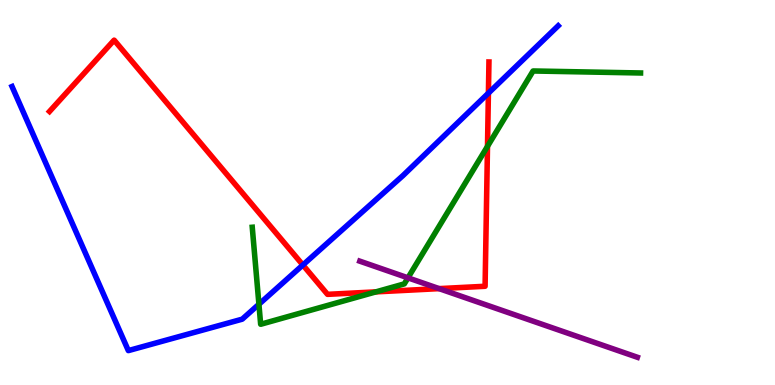[{'lines': ['blue', 'red'], 'intersections': [{'x': 3.91, 'y': 3.12}, {'x': 6.3, 'y': 7.58}]}, {'lines': ['green', 'red'], 'intersections': [{'x': 4.85, 'y': 2.42}, {'x': 6.29, 'y': 6.2}]}, {'lines': ['purple', 'red'], 'intersections': [{'x': 5.67, 'y': 2.5}]}, {'lines': ['blue', 'green'], 'intersections': [{'x': 3.34, 'y': 2.1}]}, {'lines': ['blue', 'purple'], 'intersections': []}, {'lines': ['green', 'purple'], 'intersections': [{'x': 5.26, 'y': 2.78}]}]